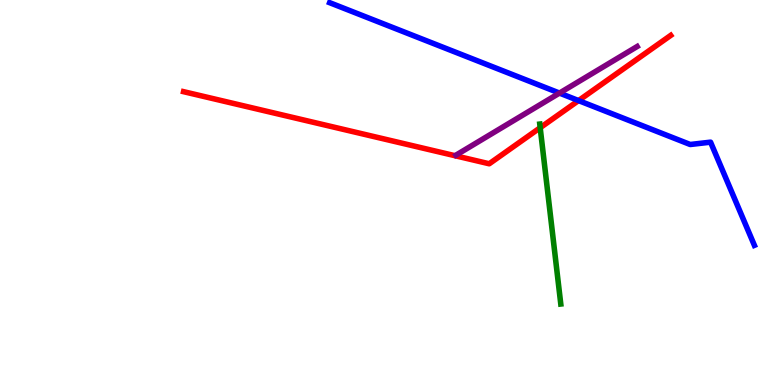[{'lines': ['blue', 'red'], 'intersections': [{'x': 7.47, 'y': 7.39}]}, {'lines': ['green', 'red'], 'intersections': [{'x': 6.97, 'y': 6.68}]}, {'lines': ['purple', 'red'], 'intersections': []}, {'lines': ['blue', 'green'], 'intersections': []}, {'lines': ['blue', 'purple'], 'intersections': [{'x': 7.22, 'y': 7.58}]}, {'lines': ['green', 'purple'], 'intersections': []}]